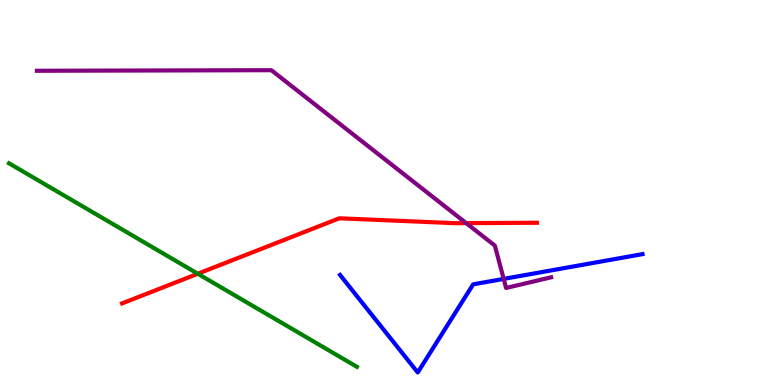[{'lines': ['blue', 'red'], 'intersections': []}, {'lines': ['green', 'red'], 'intersections': [{'x': 2.55, 'y': 2.89}]}, {'lines': ['purple', 'red'], 'intersections': [{'x': 6.02, 'y': 4.2}]}, {'lines': ['blue', 'green'], 'intersections': []}, {'lines': ['blue', 'purple'], 'intersections': [{'x': 6.5, 'y': 2.76}]}, {'lines': ['green', 'purple'], 'intersections': []}]